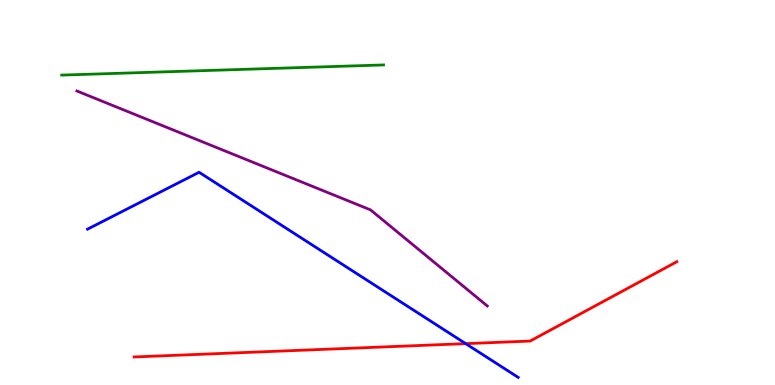[{'lines': ['blue', 'red'], 'intersections': [{'x': 6.01, 'y': 1.07}]}, {'lines': ['green', 'red'], 'intersections': []}, {'lines': ['purple', 'red'], 'intersections': []}, {'lines': ['blue', 'green'], 'intersections': []}, {'lines': ['blue', 'purple'], 'intersections': []}, {'lines': ['green', 'purple'], 'intersections': []}]